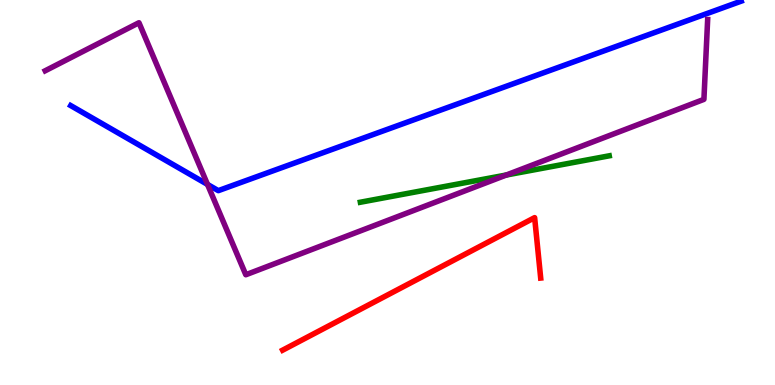[{'lines': ['blue', 'red'], 'intersections': []}, {'lines': ['green', 'red'], 'intersections': []}, {'lines': ['purple', 'red'], 'intersections': []}, {'lines': ['blue', 'green'], 'intersections': []}, {'lines': ['blue', 'purple'], 'intersections': [{'x': 2.68, 'y': 5.21}]}, {'lines': ['green', 'purple'], 'intersections': [{'x': 6.53, 'y': 5.45}]}]